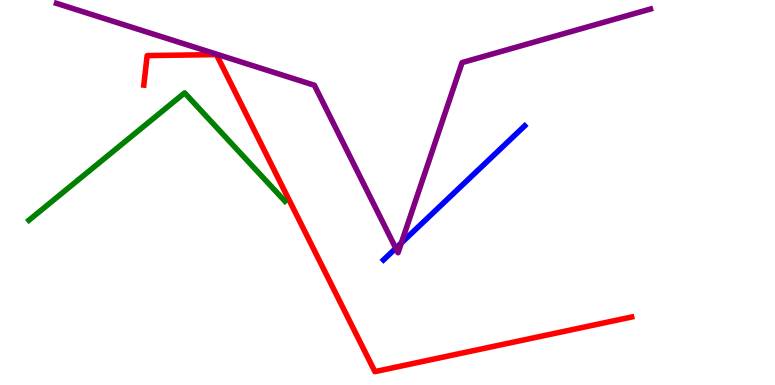[{'lines': ['blue', 'red'], 'intersections': []}, {'lines': ['green', 'red'], 'intersections': []}, {'lines': ['purple', 'red'], 'intersections': []}, {'lines': ['blue', 'green'], 'intersections': []}, {'lines': ['blue', 'purple'], 'intersections': [{'x': 5.11, 'y': 3.55}, {'x': 5.18, 'y': 3.69}]}, {'lines': ['green', 'purple'], 'intersections': []}]